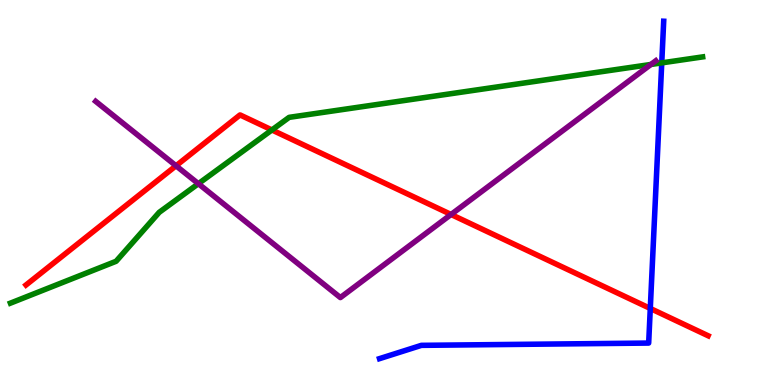[{'lines': ['blue', 'red'], 'intersections': [{'x': 8.39, 'y': 1.99}]}, {'lines': ['green', 'red'], 'intersections': [{'x': 3.51, 'y': 6.62}]}, {'lines': ['purple', 'red'], 'intersections': [{'x': 2.27, 'y': 5.69}, {'x': 5.82, 'y': 4.43}]}, {'lines': ['blue', 'green'], 'intersections': [{'x': 8.54, 'y': 8.37}]}, {'lines': ['blue', 'purple'], 'intersections': []}, {'lines': ['green', 'purple'], 'intersections': [{'x': 2.56, 'y': 5.23}, {'x': 8.4, 'y': 8.33}]}]